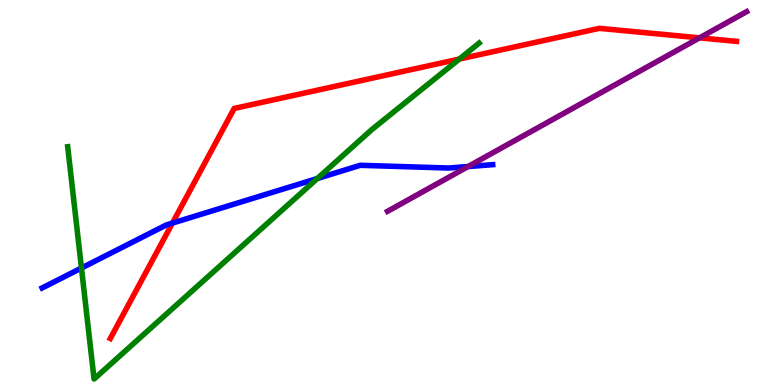[{'lines': ['blue', 'red'], 'intersections': [{'x': 2.23, 'y': 4.21}]}, {'lines': ['green', 'red'], 'intersections': [{'x': 5.93, 'y': 8.47}]}, {'lines': ['purple', 'red'], 'intersections': [{'x': 9.03, 'y': 9.02}]}, {'lines': ['blue', 'green'], 'intersections': [{'x': 1.05, 'y': 3.04}, {'x': 4.09, 'y': 5.36}]}, {'lines': ['blue', 'purple'], 'intersections': [{'x': 6.04, 'y': 5.67}]}, {'lines': ['green', 'purple'], 'intersections': []}]